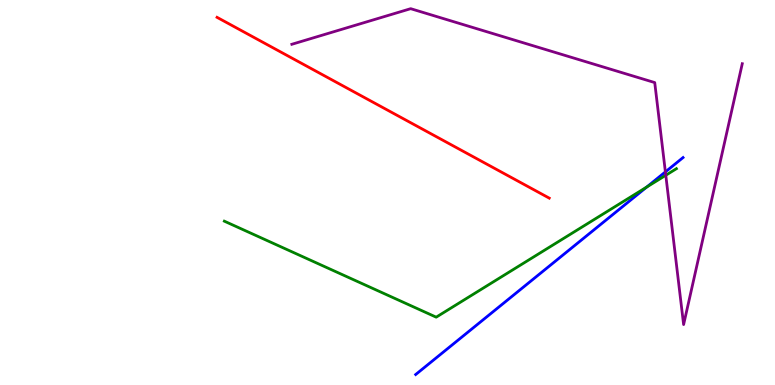[{'lines': ['blue', 'red'], 'intersections': []}, {'lines': ['green', 'red'], 'intersections': []}, {'lines': ['purple', 'red'], 'intersections': []}, {'lines': ['blue', 'green'], 'intersections': [{'x': 8.34, 'y': 5.14}]}, {'lines': ['blue', 'purple'], 'intersections': [{'x': 8.59, 'y': 5.54}]}, {'lines': ['green', 'purple'], 'intersections': [{'x': 8.59, 'y': 5.45}]}]